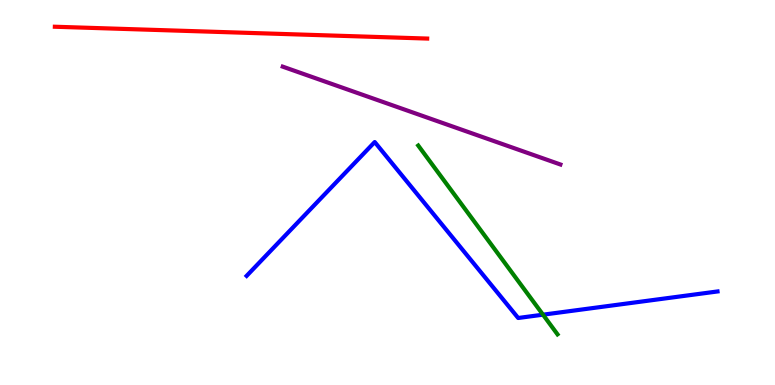[{'lines': ['blue', 'red'], 'intersections': []}, {'lines': ['green', 'red'], 'intersections': []}, {'lines': ['purple', 'red'], 'intersections': []}, {'lines': ['blue', 'green'], 'intersections': [{'x': 7.01, 'y': 1.83}]}, {'lines': ['blue', 'purple'], 'intersections': []}, {'lines': ['green', 'purple'], 'intersections': []}]